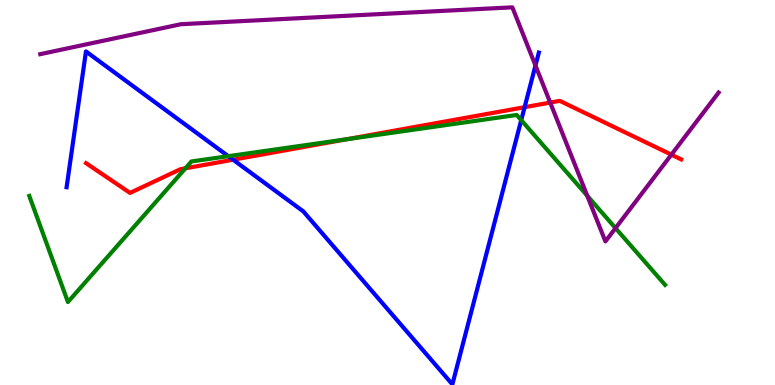[{'lines': ['blue', 'red'], 'intersections': [{'x': 3.01, 'y': 5.85}, {'x': 6.77, 'y': 7.22}]}, {'lines': ['green', 'red'], 'intersections': [{'x': 2.39, 'y': 5.63}, {'x': 4.47, 'y': 6.38}]}, {'lines': ['purple', 'red'], 'intersections': [{'x': 7.1, 'y': 7.34}, {'x': 8.66, 'y': 5.98}]}, {'lines': ['blue', 'green'], 'intersections': [{'x': 2.95, 'y': 5.94}, {'x': 6.73, 'y': 6.88}]}, {'lines': ['blue', 'purple'], 'intersections': [{'x': 6.91, 'y': 8.3}]}, {'lines': ['green', 'purple'], 'intersections': [{'x': 7.58, 'y': 4.92}, {'x': 7.94, 'y': 4.07}]}]